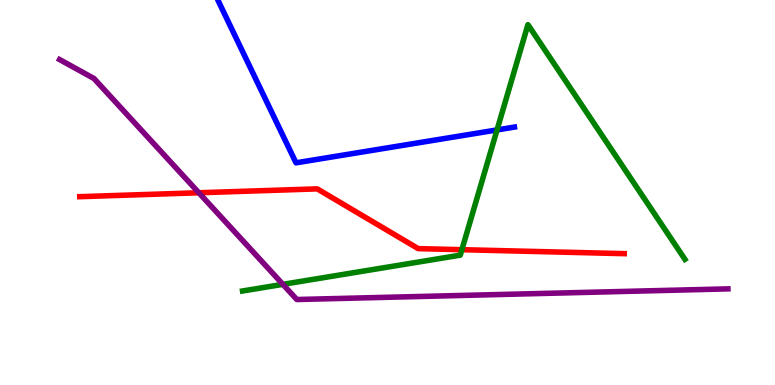[{'lines': ['blue', 'red'], 'intersections': []}, {'lines': ['green', 'red'], 'intersections': [{'x': 5.96, 'y': 3.51}]}, {'lines': ['purple', 'red'], 'intersections': [{'x': 2.57, 'y': 4.99}]}, {'lines': ['blue', 'green'], 'intersections': [{'x': 6.41, 'y': 6.63}]}, {'lines': ['blue', 'purple'], 'intersections': []}, {'lines': ['green', 'purple'], 'intersections': [{'x': 3.65, 'y': 2.61}]}]